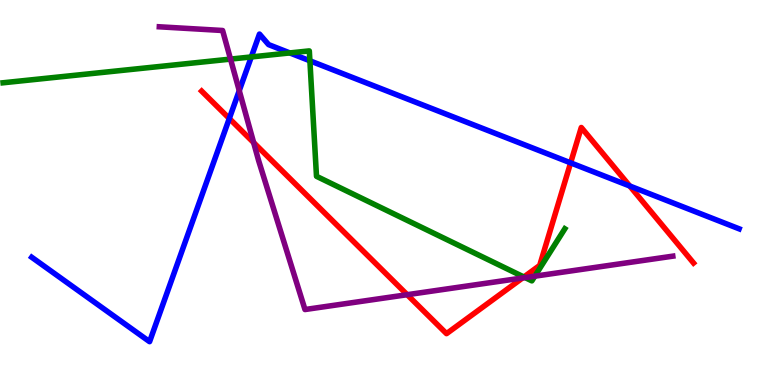[{'lines': ['blue', 'red'], 'intersections': [{'x': 2.96, 'y': 6.92}, {'x': 7.36, 'y': 5.77}, {'x': 8.13, 'y': 5.17}]}, {'lines': ['green', 'red'], 'intersections': [{'x': 6.76, 'y': 2.81}]}, {'lines': ['purple', 'red'], 'intersections': [{'x': 3.27, 'y': 6.3}, {'x': 5.25, 'y': 2.35}, {'x': 6.74, 'y': 2.78}]}, {'lines': ['blue', 'green'], 'intersections': [{'x': 3.24, 'y': 8.52}, {'x': 3.74, 'y': 8.63}, {'x': 4.0, 'y': 8.42}]}, {'lines': ['blue', 'purple'], 'intersections': [{'x': 3.09, 'y': 7.65}]}, {'lines': ['green', 'purple'], 'intersections': [{'x': 2.97, 'y': 8.46}, {'x': 6.78, 'y': 2.79}, {'x': 6.9, 'y': 2.83}]}]